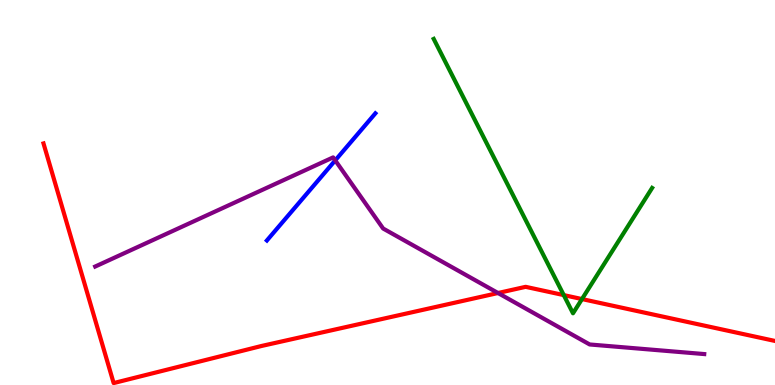[{'lines': ['blue', 'red'], 'intersections': []}, {'lines': ['green', 'red'], 'intersections': [{'x': 7.27, 'y': 2.33}, {'x': 7.51, 'y': 2.23}]}, {'lines': ['purple', 'red'], 'intersections': [{'x': 6.43, 'y': 2.39}]}, {'lines': ['blue', 'green'], 'intersections': []}, {'lines': ['blue', 'purple'], 'intersections': [{'x': 4.33, 'y': 5.83}]}, {'lines': ['green', 'purple'], 'intersections': []}]